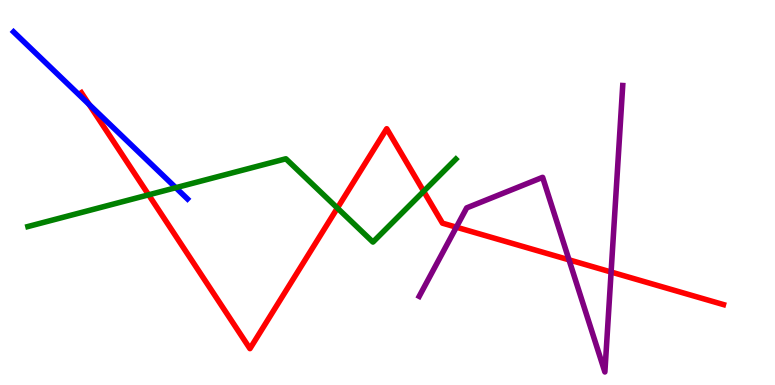[{'lines': ['blue', 'red'], 'intersections': [{'x': 1.15, 'y': 7.29}]}, {'lines': ['green', 'red'], 'intersections': [{'x': 1.92, 'y': 4.94}, {'x': 4.35, 'y': 4.6}, {'x': 5.47, 'y': 5.03}]}, {'lines': ['purple', 'red'], 'intersections': [{'x': 5.89, 'y': 4.1}, {'x': 7.34, 'y': 3.25}, {'x': 7.89, 'y': 2.93}]}, {'lines': ['blue', 'green'], 'intersections': [{'x': 2.27, 'y': 5.12}]}, {'lines': ['blue', 'purple'], 'intersections': []}, {'lines': ['green', 'purple'], 'intersections': []}]